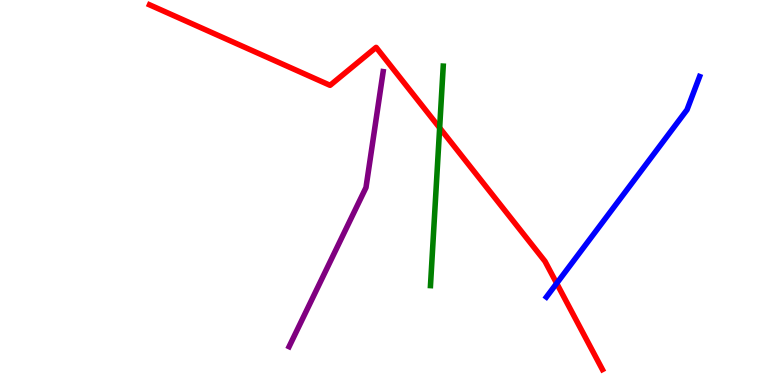[{'lines': ['blue', 'red'], 'intersections': [{'x': 7.18, 'y': 2.64}]}, {'lines': ['green', 'red'], 'intersections': [{'x': 5.67, 'y': 6.68}]}, {'lines': ['purple', 'red'], 'intersections': []}, {'lines': ['blue', 'green'], 'intersections': []}, {'lines': ['blue', 'purple'], 'intersections': []}, {'lines': ['green', 'purple'], 'intersections': []}]